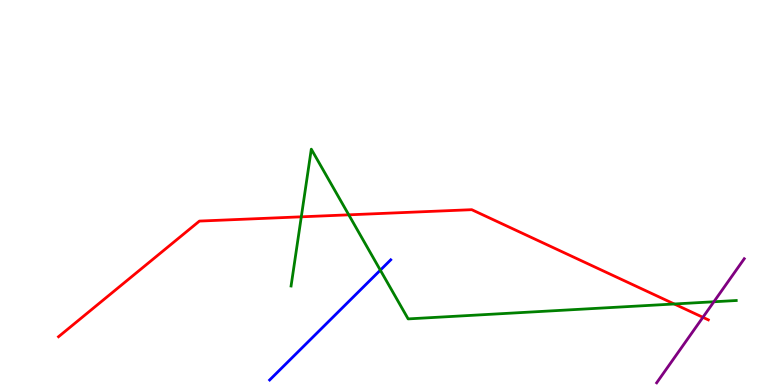[{'lines': ['blue', 'red'], 'intersections': []}, {'lines': ['green', 'red'], 'intersections': [{'x': 3.89, 'y': 4.37}, {'x': 4.5, 'y': 4.42}, {'x': 8.7, 'y': 2.1}]}, {'lines': ['purple', 'red'], 'intersections': [{'x': 9.07, 'y': 1.76}]}, {'lines': ['blue', 'green'], 'intersections': [{'x': 4.91, 'y': 2.98}]}, {'lines': ['blue', 'purple'], 'intersections': []}, {'lines': ['green', 'purple'], 'intersections': [{'x': 9.21, 'y': 2.16}]}]